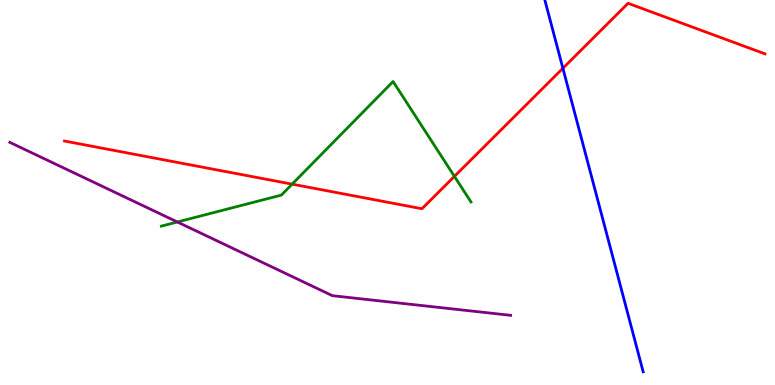[{'lines': ['blue', 'red'], 'intersections': [{'x': 7.26, 'y': 8.23}]}, {'lines': ['green', 'red'], 'intersections': [{'x': 3.77, 'y': 5.22}, {'x': 5.86, 'y': 5.42}]}, {'lines': ['purple', 'red'], 'intersections': []}, {'lines': ['blue', 'green'], 'intersections': []}, {'lines': ['blue', 'purple'], 'intersections': []}, {'lines': ['green', 'purple'], 'intersections': [{'x': 2.29, 'y': 4.23}]}]